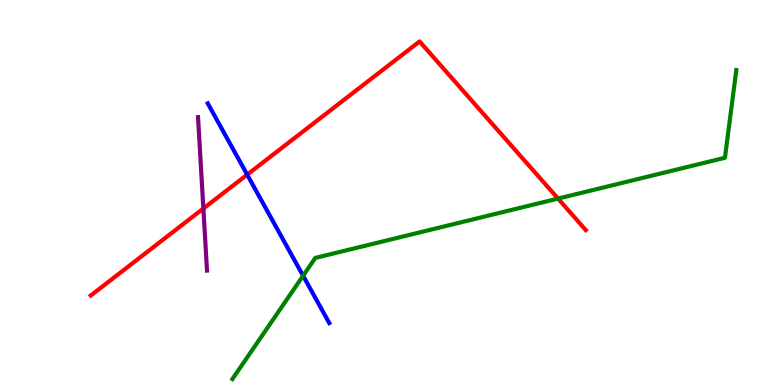[{'lines': ['blue', 'red'], 'intersections': [{'x': 3.19, 'y': 5.46}]}, {'lines': ['green', 'red'], 'intersections': [{'x': 7.2, 'y': 4.84}]}, {'lines': ['purple', 'red'], 'intersections': [{'x': 2.62, 'y': 4.58}]}, {'lines': ['blue', 'green'], 'intersections': [{'x': 3.91, 'y': 2.84}]}, {'lines': ['blue', 'purple'], 'intersections': []}, {'lines': ['green', 'purple'], 'intersections': []}]